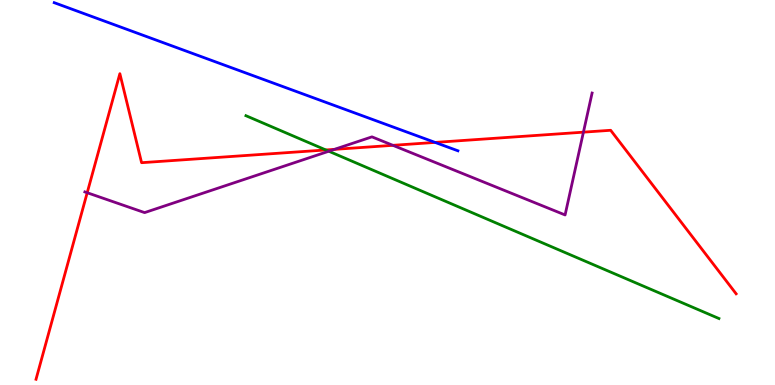[{'lines': ['blue', 'red'], 'intersections': [{'x': 5.61, 'y': 6.3}]}, {'lines': ['green', 'red'], 'intersections': [{'x': 4.2, 'y': 6.1}]}, {'lines': ['purple', 'red'], 'intersections': [{'x': 1.13, 'y': 4.99}, {'x': 4.31, 'y': 6.12}, {'x': 5.07, 'y': 6.23}, {'x': 7.53, 'y': 6.57}]}, {'lines': ['blue', 'green'], 'intersections': []}, {'lines': ['blue', 'purple'], 'intersections': []}, {'lines': ['green', 'purple'], 'intersections': [{'x': 4.24, 'y': 6.07}]}]